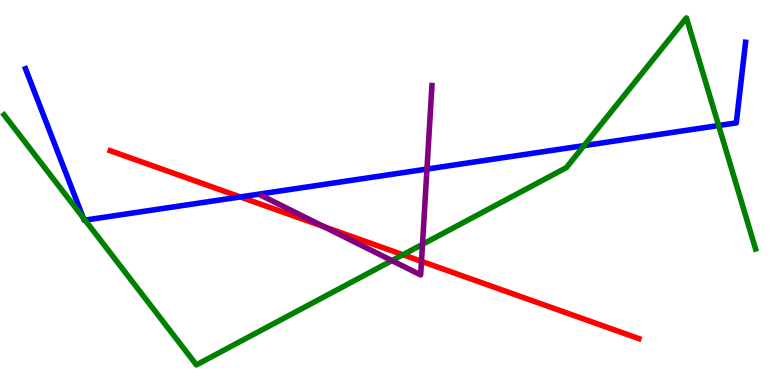[{'lines': ['blue', 'red'], 'intersections': [{'x': 3.1, 'y': 4.88}]}, {'lines': ['green', 'red'], 'intersections': [{'x': 5.2, 'y': 3.38}]}, {'lines': ['purple', 'red'], 'intersections': [{'x': 4.18, 'y': 4.11}, {'x': 5.44, 'y': 3.21}]}, {'lines': ['blue', 'green'], 'intersections': [{'x': 1.07, 'y': 4.35}, {'x': 1.1, 'y': 4.28}, {'x': 7.54, 'y': 6.22}, {'x': 9.27, 'y': 6.74}]}, {'lines': ['blue', 'purple'], 'intersections': [{'x': 5.51, 'y': 5.61}]}, {'lines': ['green', 'purple'], 'intersections': [{'x': 5.06, 'y': 3.23}, {'x': 5.45, 'y': 3.65}]}]